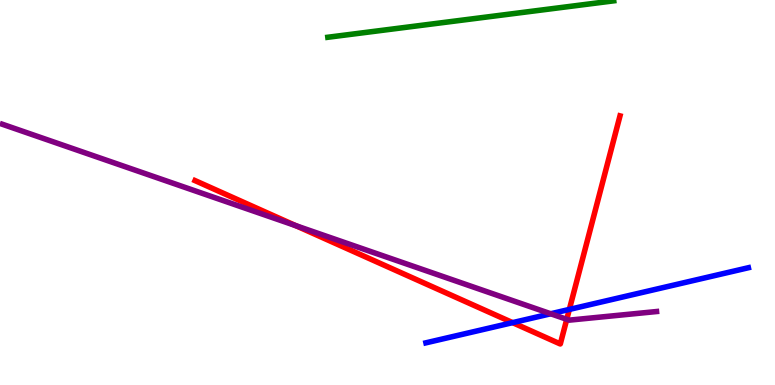[{'lines': ['blue', 'red'], 'intersections': [{'x': 6.61, 'y': 1.62}, {'x': 7.35, 'y': 1.96}]}, {'lines': ['green', 'red'], 'intersections': []}, {'lines': ['purple', 'red'], 'intersections': [{'x': 3.82, 'y': 4.14}, {'x': 7.31, 'y': 1.71}]}, {'lines': ['blue', 'green'], 'intersections': []}, {'lines': ['blue', 'purple'], 'intersections': [{'x': 7.11, 'y': 1.85}]}, {'lines': ['green', 'purple'], 'intersections': []}]